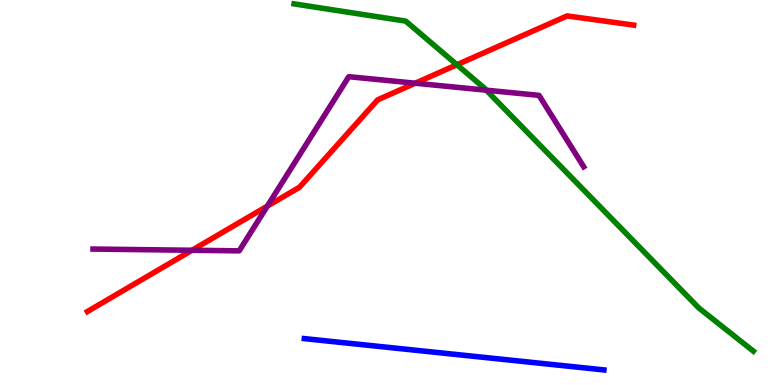[{'lines': ['blue', 'red'], 'intersections': []}, {'lines': ['green', 'red'], 'intersections': [{'x': 5.9, 'y': 8.32}]}, {'lines': ['purple', 'red'], 'intersections': [{'x': 2.48, 'y': 3.5}, {'x': 3.45, 'y': 4.65}, {'x': 5.36, 'y': 7.84}]}, {'lines': ['blue', 'green'], 'intersections': []}, {'lines': ['blue', 'purple'], 'intersections': []}, {'lines': ['green', 'purple'], 'intersections': [{'x': 6.27, 'y': 7.66}]}]